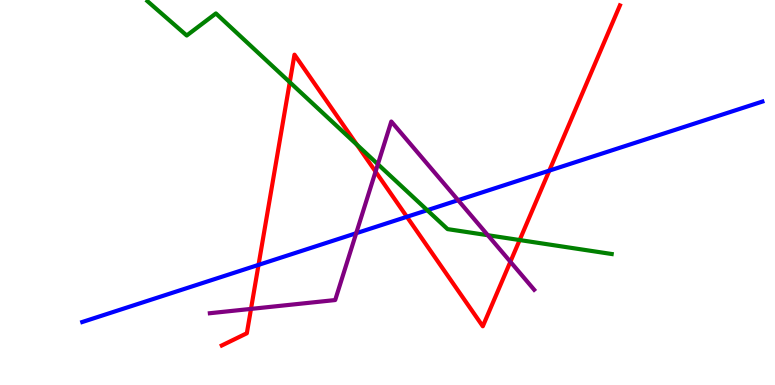[{'lines': ['blue', 'red'], 'intersections': [{'x': 3.34, 'y': 3.12}, {'x': 5.25, 'y': 4.37}, {'x': 7.09, 'y': 5.57}]}, {'lines': ['green', 'red'], 'intersections': [{'x': 3.74, 'y': 7.86}, {'x': 4.61, 'y': 6.24}, {'x': 6.71, 'y': 3.77}]}, {'lines': ['purple', 'red'], 'intersections': [{'x': 3.24, 'y': 1.98}, {'x': 4.85, 'y': 5.54}, {'x': 6.59, 'y': 3.2}]}, {'lines': ['blue', 'green'], 'intersections': [{'x': 5.51, 'y': 4.54}]}, {'lines': ['blue', 'purple'], 'intersections': [{'x': 4.6, 'y': 3.94}, {'x': 5.91, 'y': 4.8}]}, {'lines': ['green', 'purple'], 'intersections': [{'x': 4.88, 'y': 5.73}, {'x': 6.3, 'y': 3.89}]}]